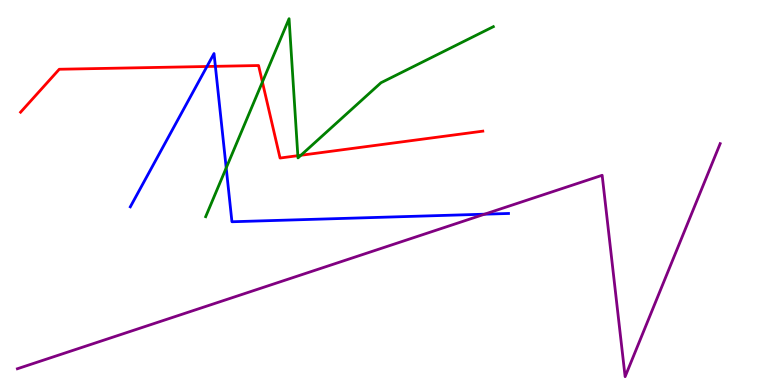[{'lines': ['blue', 'red'], 'intersections': [{'x': 2.67, 'y': 8.27}, {'x': 2.78, 'y': 8.28}]}, {'lines': ['green', 'red'], 'intersections': [{'x': 3.39, 'y': 7.87}, {'x': 3.84, 'y': 5.96}, {'x': 3.88, 'y': 5.97}]}, {'lines': ['purple', 'red'], 'intersections': []}, {'lines': ['blue', 'green'], 'intersections': [{'x': 2.92, 'y': 5.64}]}, {'lines': ['blue', 'purple'], 'intersections': [{'x': 6.25, 'y': 4.44}]}, {'lines': ['green', 'purple'], 'intersections': []}]